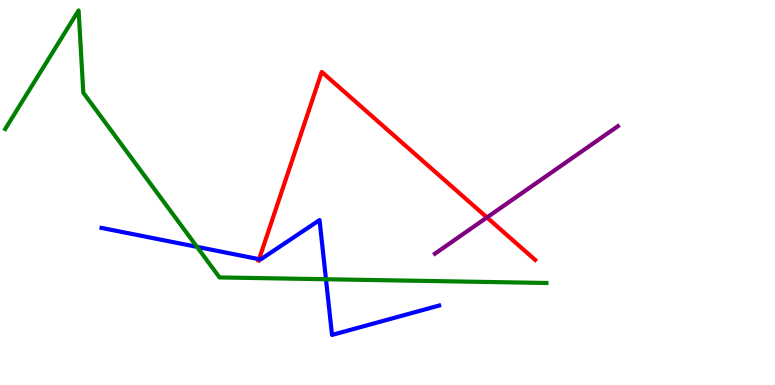[{'lines': ['blue', 'red'], 'intersections': [{'x': 3.34, 'y': 3.27}]}, {'lines': ['green', 'red'], 'intersections': []}, {'lines': ['purple', 'red'], 'intersections': [{'x': 6.28, 'y': 4.35}]}, {'lines': ['blue', 'green'], 'intersections': [{'x': 2.54, 'y': 3.59}, {'x': 4.21, 'y': 2.75}]}, {'lines': ['blue', 'purple'], 'intersections': []}, {'lines': ['green', 'purple'], 'intersections': []}]